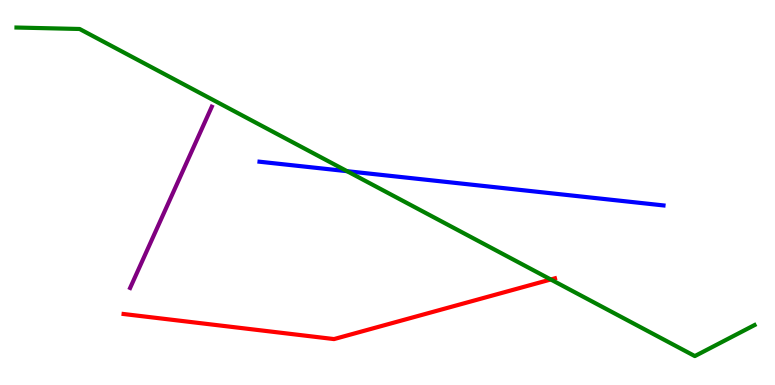[{'lines': ['blue', 'red'], 'intersections': []}, {'lines': ['green', 'red'], 'intersections': [{'x': 7.11, 'y': 2.74}]}, {'lines': ['purple', 'red'], 'intersections': []}, {'lines': ['blue', 'green'], 'intersections': [{'x': 4.48, 'y': 5.55}]}, {'lines': ['blue', 'purple'], 'intersections': []}, {'lines': ['green', 'purple'], 'intersections': []}]